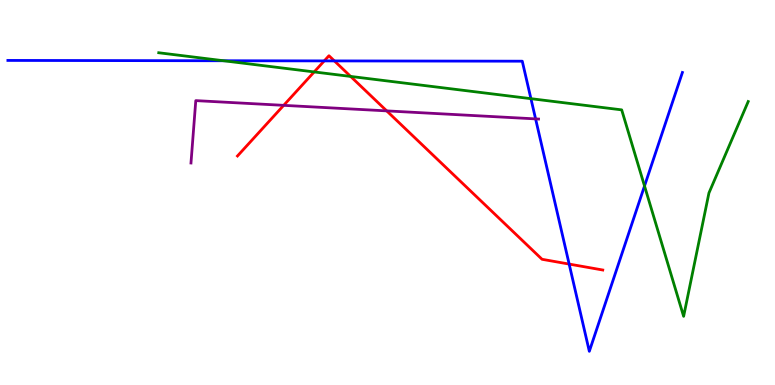[{'lines': ['blue', 'red'], 'intersections': [{'x': 4.18, 'y': 8.42}, {'x': 4.31, 'y': 8.42}, {'x': 7.34, 'y': 3.14}]}, {'lines': ['green', 'red'], 'intersections': [{'x': 4.05, 'y': 8.13}, {'x': 4.52, 'y': 8.01}]}, {'lines': ['purple', 'red'], 'intersections': [{'x': 3.66, 'y': 7.26}, {'x': 4.99, 'y': 7.12}]}, {'lines': ['blue', 'green'], 'intersections': [{'x': 2.88, 'y': 8.42}, {'x': 6.85, 'y': 7.44}, {'x': 8.32, 'y': 5.17}]}, {'lines': ['blue', 'purple'], 'intersections': [{'x': 6.91, 'y': 6.91}]}, {'lines': ['green', 'purple'], 'intersections': []}]